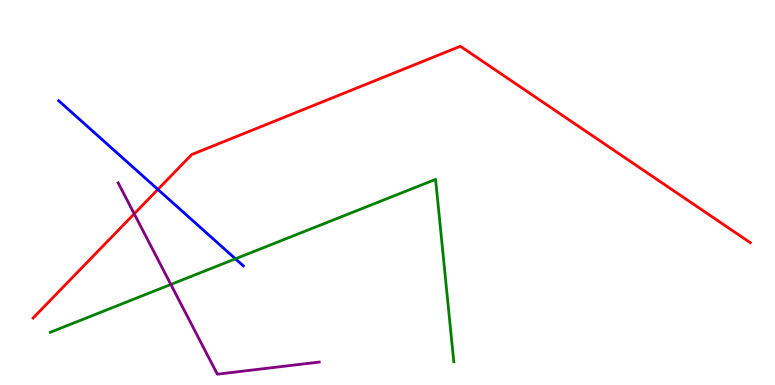[{'lines': ['blue', 'red'], 'intersections': [{'x': 2.04, 'y': 5.08}]}, {'lines': ['green', 'red'], 'intersections': []}, {'lines': ['purple', 'red'], 'intersections': [{'x': 1.73, 'y': 4.45}]}, {'lines': ['blue', 'green'], 'intersections': [{'x': 3.04, 'y': 3.28}]}, {'lines': ['blue', 'purple'], 'intersections': []}, {'lines': ['green', 'purple'], 'intersections': [{'x': 2.2, 'y': 2.61}]}]